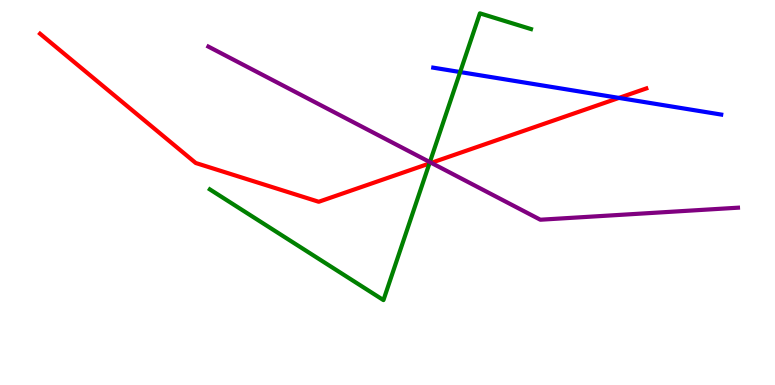[{'lines': ['blue', 'red'], 'intersections': [{'x': 7.99, 'y': 7.46}]}, {'lines': ['green', 'red'], 'intersections': [{'x': 5.54, 'y': 5.75}]}, {'lines': ['purple', 'red'], 'intersections': [{'x': 5.56, 'y': 5.77}]}, {'lines': ['blue', 'green'], 'intersections': [{'x': 5.94, 'y': 8.13}]}, {'lines': ['blue', 'purple'], 'intersections': []}, {'lines': ['green', 'purple'], 'intersections': [{'x': 5.55, 'y': 5.79}]}]